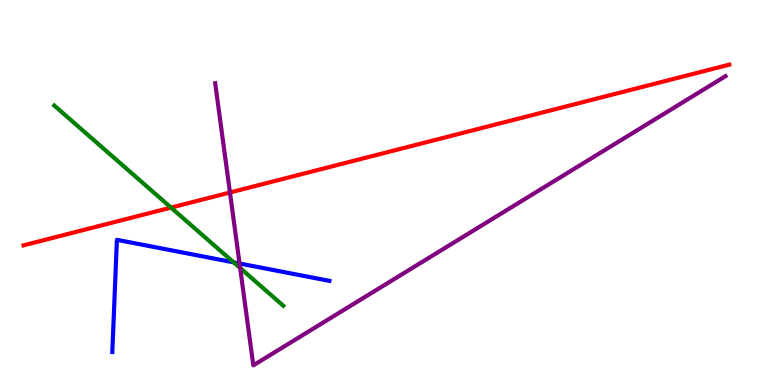[{'lines': ['blue', 'red'], 'intersections': []}, {'lines': ['green', 'red'], 'intersections': [{'x': 2.21, 'y': 4.61}]}, {'lines': ['purple', 'red'], 'intersections': [{'x': 2.97, 'y': 5.0}]}, {'lines': ['blue', 'green'], 'intersections': [{'x': 3.02, 'y': 3.19}]}, {'lines': ['blue', 'purple'], 'intersections': [{'x': 3.09, 'y': 3.16}]}, {'lines': ['green', 'purple'], 'intersections': [{'x': 3.1, 'y': 3.04}]}]